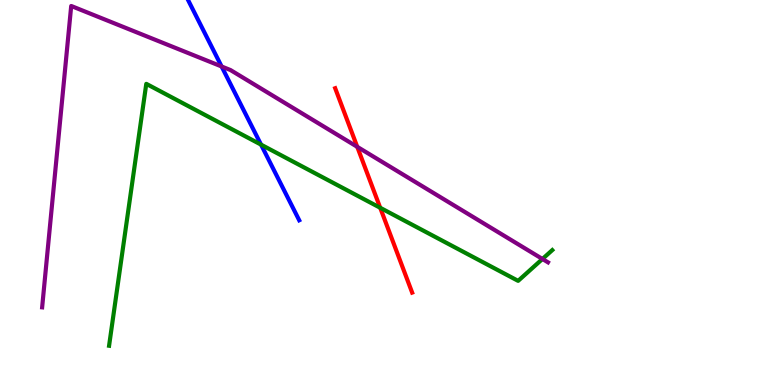[{'lines': ['blue', 'red'], 'intersections': []}, {'lines': ['green', 'red'], 'intersections': [{'x': 4.91, 'y': 4.6}]}, {'lines': ['purple', 'red'], 'intersections': [{'x': 4.61, 'y': 6.19}]}, {'lines': ['blue', 'green'], 'intersections': [{'x': 3.37, 'y': 6.24}]}, {'lines': ['blue', 'purple'], 'intersections': [{'x': 2.86, 'y': 8.27}]}, {'lines': ['green', 'purple'], 'intersections': [{'x': 7.0, 'y': 3.27}]}]